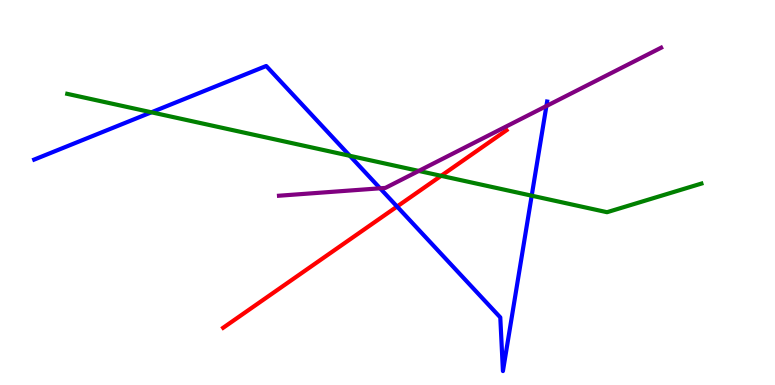[{'lines': ['blue', 'red'], 'intersections': [{'x': 5.12, 'y': 4.64}]}, {'lines': ['green', 'red'], 'intersections': [{'x': 5.69, 'y': 5.43}]}, {'lines': ['purple', 'red'], 'intersections': []}, {'lines': ['blue', 'green'], 'intersections': [{'x': 1.95, 'y': 7.08}, {'x': 4.51, 'y': 5.95}, {'x': 6.86, 'y': 4.92}]}, {'lines': ['blue', 'purple'], 'intersections': [{'x': 4.9, 'y': 5.11}, {'x': 7.05, 'y': 7.25}]}, {'lines': ['green', 'purple'], 'intersections': [{'x': 5.4, 'y': 5.56}]}]